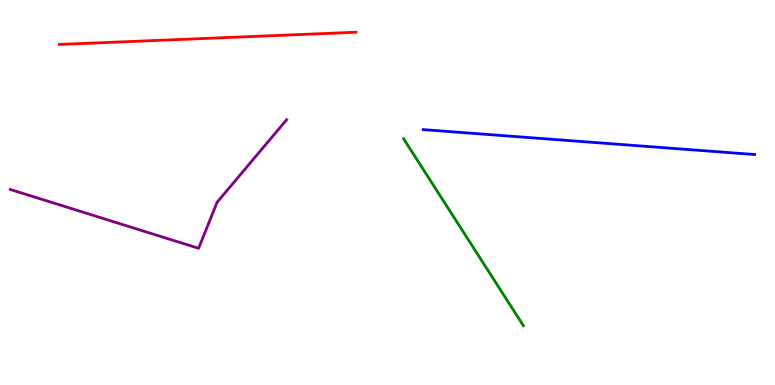[{'lines': ['blue', 'red'], 'intersections': []}, {'lines': ['green', 'red'], 'intersections': []}, {'lines': ['purple', 'red'], 'intersections': []}, {'lines': ['blue', 'green'], 'intersections': []}, {'lines': ['blue', 'purple'], 'intersections': []}, {'lines': ['green', 'purple'], 'intersections': []}]